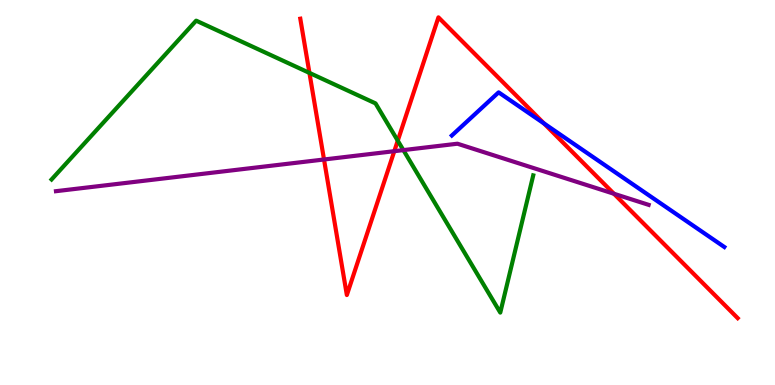[{'lines': ['blue', 'red'], 'intersections': [{'x': 7.02, 'y': 6.79}]}, {'lines': ['green', 'red'], 'intersections': [{'x': 3.99, 'y': 8.11}, {'x': 5.13, 'y': 6.35}]}, {'lines': ['purple', 'red'], 'intersections': [{'x': 4.18, 'y': 5.86}, {'x': 5.09, 'y': 6.07}, {'x': 7.92, 'y': 4.97}]}, {'lines': ['blue', 'green'], 'intersections': []}, {'lines': ['blue', 'purple'], 'intersections': []}, {'lines': ['green', 'purple'], 'intersections': [{'x': 5.2, 'y': 6.1}]}]